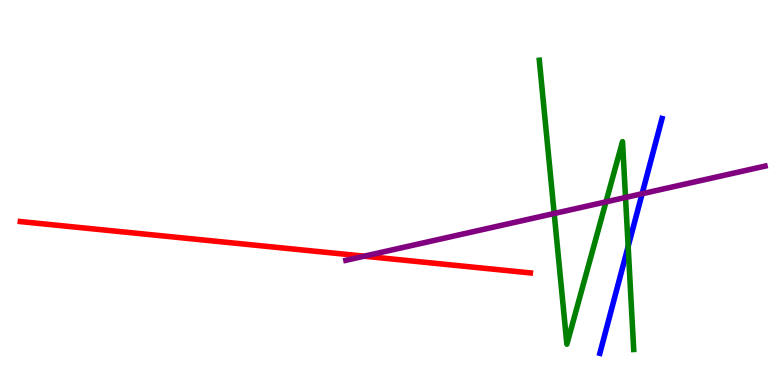[{'lines': ['blue', 'red'], 'intersections': []}, {'lines': ['green', 'red'], 'intersections': []}, {'lines': ['purple', 'red'], 'intersections': [{'x': 4.7, 'y': 3.35}]}, {'lines': ['blue', 'green'], 'intersections': [{'x': 8.11, 'y': 3.6}]}, {'lines': ['blue', 'purple'], 'intersections': [{'x': 8.29, 'y': 4.97}]}, {'lines': ['green', 'purple'], 'intersections': [{'x': 7.15, 'y': 4.45}, {'x': 7.82, 'y': 4.76}, {'x': 8.07, 'y': 4.87}]}]